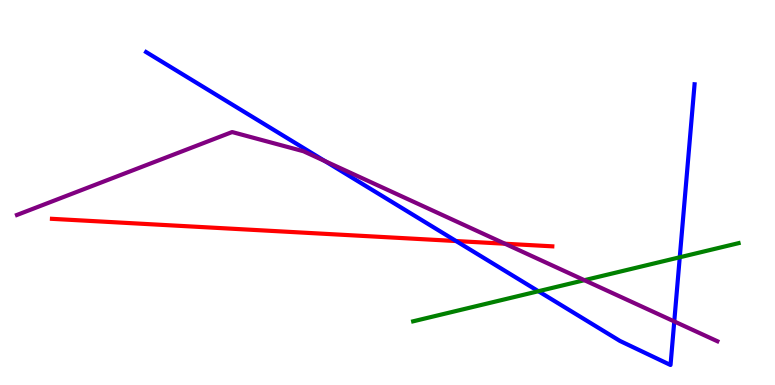[{'lines': ['blue', 'red'], 'intersections': [{'x': 5.89, 'y': 3.74}]}, {'lines': ['green', 'red'], 'intersections': []}, {'lines': ['purple', 'red'], 'intersections': [{'x': 6.52, 'y': 3.67}]}, {'lines': ['blue', 'green'], 'intersections': [{'x': 6.95, 'y': 2.44}, {'x': 8.77, 'y': 3.32}]}, {'lines': ['blue', 'purple'], 'intersections': [{'x': 4.19, 'y': 5.81}, {'x': 8.7, 'y': 1.65}]}, {'lines': ['green', 'purple'], 'intersections': [{'x': 7.54, 'y': 2.72}]}]